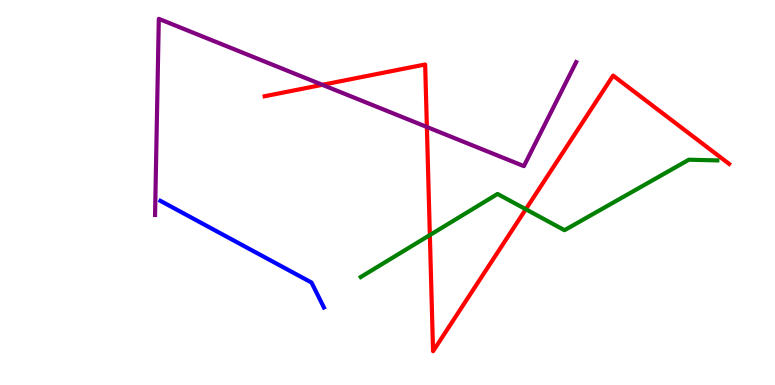[{'lines': ['blue', 'red'], 'intersections': []}, {'lines': ['green', 'red'], 'intersections': [{'x': 5.55, 'y': 3.89}, {'x': 6.78, 'y': 4.56}]}, {'lines': ['purple', 'red'], 'intersections': [{'x': 4.16, 'y': 7.8}, {'x': 5.51, 'y': 6.7}]}, {'lines': ['blue', 'green'], 'intersections': []}, {'lines': ['blue', 'purple'], 'intersections': []}, {'lines': ['green', 'purple'], 'intersections': []}]